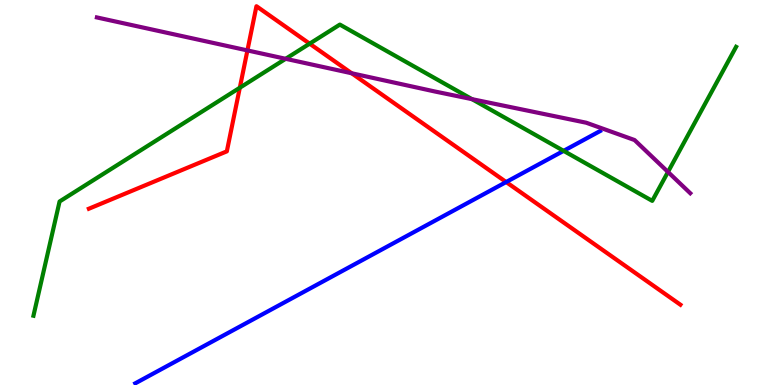[{'lines': ['blue', 'red'], 'intersections': [{'x': 6.53, 'y': 5.27}]}, {'lines': ['green', 'red'], 'intersections': [{'x': 3.09, 'y': 7.72}, {'x': 4.0, 'y': 8.87}]}, {'lines': ['purple', 'red'], 'intersections': [{'x': 3.19, 'y': 8.69}, {'x': 4.54, 'y': 8.1}]}, {'lines': ['blue', 'green'], 'intersections': [{'x': 7.27, 'y': 6.08}]}, {'lines': ['blue', 'purple'], 'intersections': []}, {'lines': ['green', 'purple'], 'intersections': [{'x': 3.69, 'y': 8.47}, {'x': 6.09, 'y': 7.42}, {'x': 8.62, 'y': 5.53}]}]